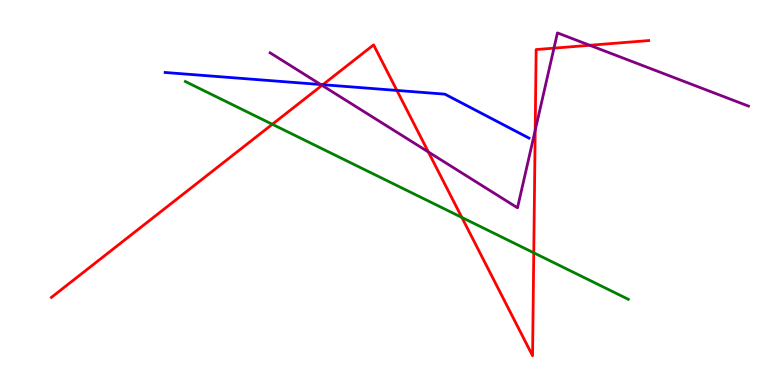[{'lines': ['blue', 'red'], 'intersections': [{'x': 4.17, 'y': 7.8}, {'x': 5.12, 'y': 7.65}]}, {'lines': ['green', 'red'], 'intersections': [{'x': 3.51, 'y': 6.77}, {'x': 5.96, 'y': 4.35}, {'x': 6.89, 'y': 3.43}]}, {'lines': ['purple', 'red'], 'intersections': [{'x': 4.16, 'y': 7.78}, {'x': 5.53, 'y': 6.05}, {'x': 6.91, 'y': 6.62}, {'x': 7.15, 'y': 8.75}, {'x': 7.61, 'y': 8.82}]}, {'lines': ['blue', 'green'], 'intersections': []}, {'lines': ['blue', 'purple'], 'intersections': [{'x': 4.14, 'y': 7.8}]}, {'lines': ['green', 'purple'], 'intersections': []}]